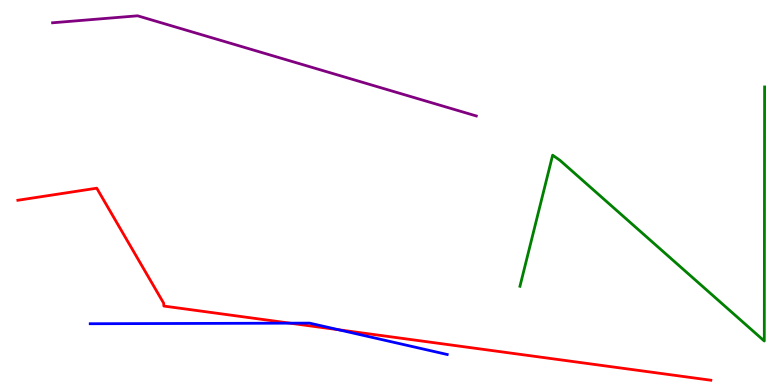[{'lines': ['blue', 'red'], 'intersections': [{'x': 3.74, 'y': 1.61}, {'x': 4.37, 'y': 1.43}]}, {'lines': ['green', 'red'], 'intersections': []}, {'lines': ['purple', 'red'], 'intersections': []}, {'lines': ['blue', 'green'], 'intersections': []}, {'lines': ['blue', 'purple'], 'intersections': []}, {'lines': ['green', 'purple'], 'intersections': []}]